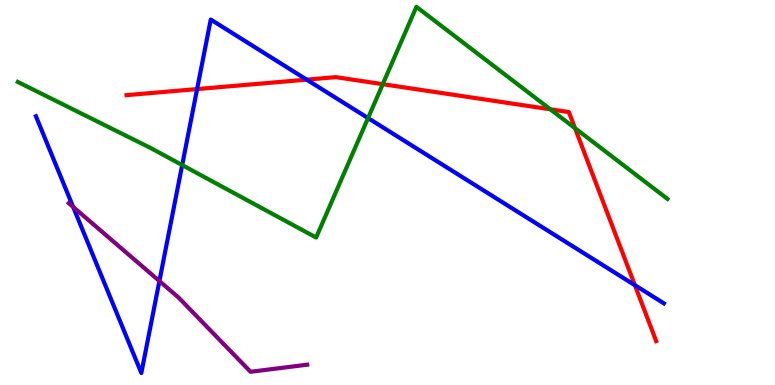[{'lines': ['blue', 'red'], 'intersections': [{'x': 2.54, 'y': 7.69}, {'x': 3.96, 'y': 7.93}, {'x': 8.19, 'y': 2.59}]}, {'lines': ['green', 'red'], 'intersections': [{'x': 4.94, 'y': 7.81}, {'x': 7.1, 'y': 7.16}, {'x': 7.42, 'y': 6.67}]}, {'lines': ['purple', 'red'], 'intersections': []}, {'lines': ['blue', 'green'], 'intersections': [{'x': 2.35, 'y': 5.71}, {'x': 4.75, 'y': 6.93}]}, {'lines': ['blue', 'purple'], 'intersections': [{'x': 0.944, 'y': 4.63}, {'x': 2.06, 'y': 2.7}]}, {'lines': ['green', 'purple'], 'intersections': []}]